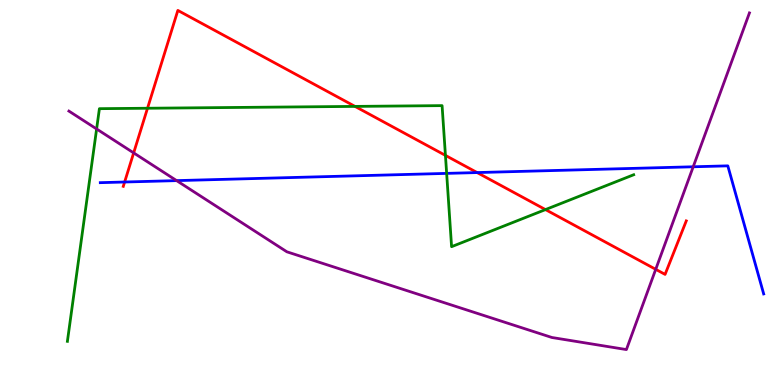[{'lines': ['blue', 'red'], 'intersections': [{'x': 1.61, 'y': 5.27}, {'x': 6.16, 'y': 5.52}]}, {'lines': ['green', 'red'], 'intersections': [{'x': 1.9, 'y': 7.19}, {'x': 4.58, 'y': 7.24}, {'x': 5.75, 'y': 5.96}, {'x': 7.04, 'y': 4.56}]}, {'lines': ['purple', 'red'], 'intersections': [{'x': 1.72, 'y': 6.03}, {'x': 8.46, 'y': 3.0}]}, {'lines': ['blue', 'green'], 'intersections': [{'x': 5.76, 'y': 5.5}]}, {'lines': ['blue', 'purple'], 'intersections': [{'x': 2.28, 'y': 5.31}, {'x': 8.94, 'y': 5.67}]}, {'lines': ['green', 'purple'], 'intersections': [{'x': 1.25, 'y': 6.65}]}]